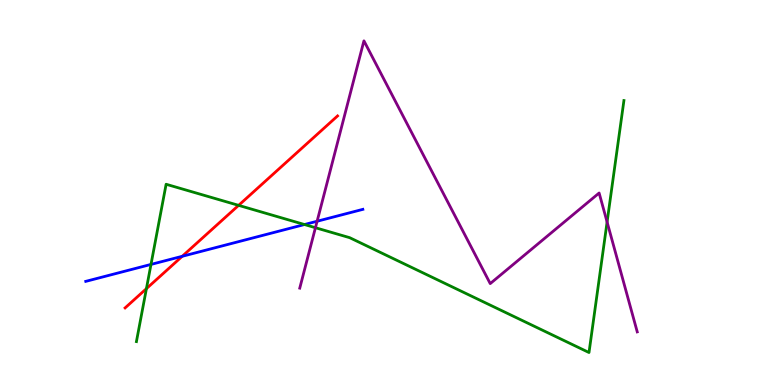[{'lines': ['blue', 'red'], 'intersections': [{'x': 2.35, 'y': 3.34}]}, {'lines': ['green', 'red'], 'intersections': [{'x': 1.89, 'y': 2.5}, {'x': 3.08, 'y': 4.67}]}, {'lines': ['purple', 'red'], 'intersections': []}, {'lines': ['blue', 'green'], 'intersections': [{'x': 1.95, 'y': 3.13}, {'x': 3.93, 'y': 4.17}]}, {'lines': ['blue', 'purple'], 'intersections': [{'x': 4.09, 'y': 4.25}]}, {'lines': ['green', 'purple'], 'intersections': [{'x': 4.07, 'y': 4.09}, {'x': 7.83, 'y': 4.23}]}]